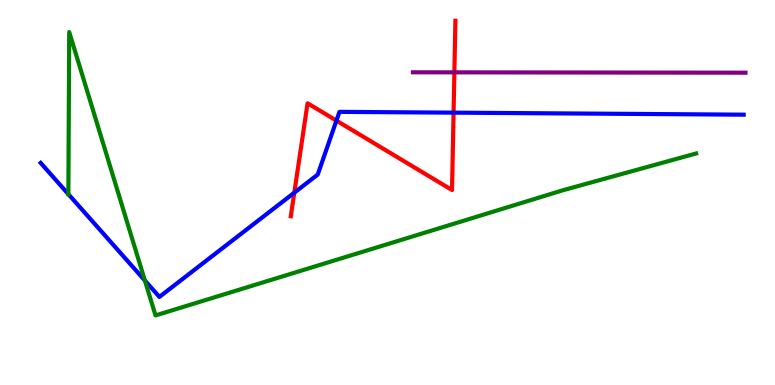[{'lines': ['blue', 'red'], 'intersections': [{'x': 3.8, 'y': 5.0}, {'x': 4.34, 'y': 6.87}, {'x': 5.85, 'y': 7.07}]}, {'lines': ['green', 'red'], 'intersections': []}, {'lines': ['purple', 'red'], 'intersections': [{'x': 5.86, 'y': 8.12}]}, {'lines': ['blue', 'green'], 'intersections': [{'x': 0.882, 'y': 4.96}, {'x': 1.87, 'y': 2.71}]}, {'lines': ['blue', 'purple'], 'intersections': []}, {'lines': ['green', 'purple'], 'intersections': []}]